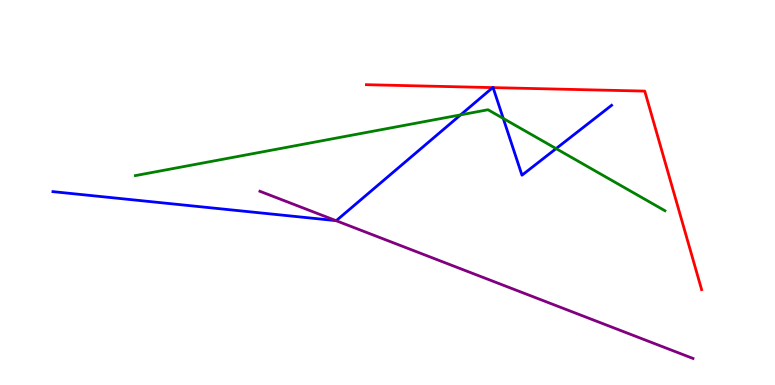[{'lines': ['blue', 'red'], 'intersections': [{'x': 6.36, 'y': 7.72}, {'x': 6.36, 'y': 7.72}]}, {'lines': ['green', 'red'], 'intersections': []}, {'lines': ['purple', 'red'], 'intersections': []}, {'lines': ['blue', 'green'], 'intersections': [{'x': 5.94, 'y': 7.02}, {'x': 6.49, 'y': 6.92}, {'x': 7.18, 'y': 6.14}]}, {'lines': ['blue', 'purple'], 'intersections': [{'x': 4.33, 'y': 4.27}]}, {'lines': ['green', 'purple'], 'intersections': []}]